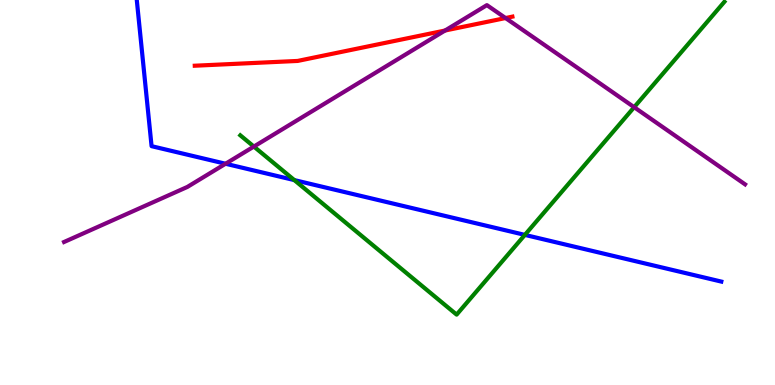[{'lines': ['blue', 'red'], 'intersections': []}, {'lines': ['green', 'red'], 'intersections': []}, {'lines': ['purple', 'red'], 'intersections': [{'x': 5.74, 'y': 9.21}, {'x': 6.52, 'y': 9.53}]}, {'lines': ['blue', 'green'], 'intersections': [{'x': 3.8, 'y': 5.32}, {'x': 6.77, 'y': 3.9}]}, {'lines': ['blue', 'purple'], 'intersections': [{'x': 2.91, 'y': 5.75}]}, {'lines': ['green', 'purple'], 'intersections': [{'x': 3.28, 'y': 6.19}, {'x': 8.18, 'y': 7.22}]}]